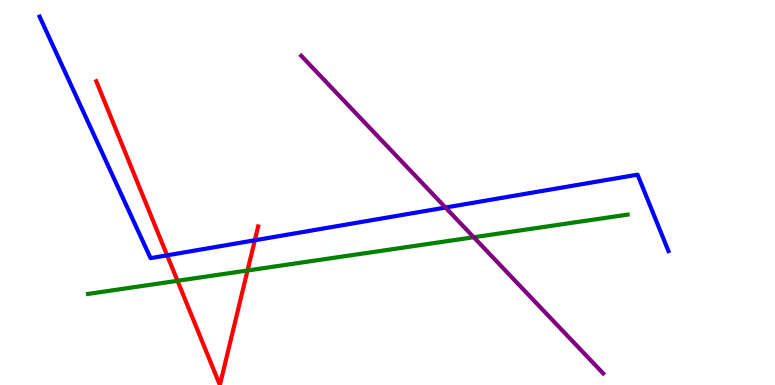[{'lines': ['blue', 'red'], 'intersections': [{'x': 2.16, 'y': 3.37}, {'x': 3.29, 'y': 3.76}]}, {'lines': ['green', 'red'], 'intersections': [{'x': 2.29, 'y': 2.71}, {'x': 3.19, 'y': 2.97}]}, {'lines': ['purple', 'red'], 'intersections': []}, {'lines': ['blue', 'green'], 'intersections': []}, {'lines': ['blue', 'purple'], 'intersections': [{'x': 5.75, 'y': 4.61}]}, {'lines': ['green', 'purple'], 'intersections': [{'x': 6.11, 'y': 3.84}]}]